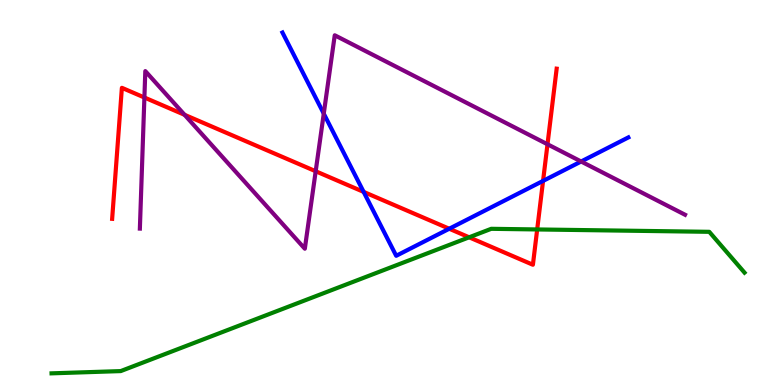[{'lines': ['blue', 'red'], 'intersections': [{'x': 4.69, 'y': 5.02}, {'x': 5.8, 'y': 4.06}, {'x': 7.01, 'y': 5.3}]}, {'lines': ['green', 'red'], 'intersections': [{'x': 6.05, 'y': 3.84}, {'x': 6.93, 'y': 4.04}]}, {'lines': ['purple', 'red'], 'intersections': [{'x': 1.86, 'y': 7.47}, {'x': 2.38, 'y': 7.02}, {'x': 4.07, 'y': 5.55}, {'x': 7.06, 'y': 6.25}]}, {'lines': ['blue', 'green'], 'intersections': []}, {'lines': ['blue', 'purple'], 'intersections': [{'x': 4.18, 'y': 7.05}, {'x': 7.5, 'y': 5.81}]}, {'lines': ['green', 'purple'], 'intersections': []}]